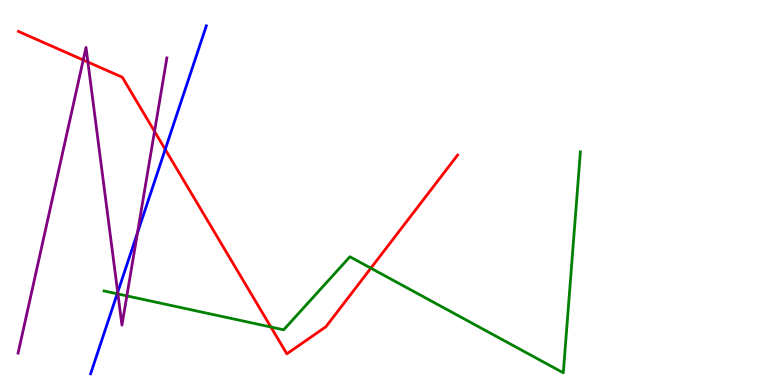[{'lines': ['blue', 'red'], 'intersections': [{'x': 2.13, 'y': 6.12}]}, {'lines': ['green', 'red'], 'intersections': [{'x': 3.5, 'y': 1.51}, {'x': 4.79, 'y': 3.03}]}, {'lines': ['purple', 'red'], 'intersections': [{'x': 1.07, 'y': 8.44}, {'x': 1.13, 'y': 8.39}, {'x': 1.99, 'y': 6.59}]}, {'lines': ['blue', 'green'], 'intersections': [{'x': 1.51, 'y': 2.37}]}, {'lines': ['blue', 'purple'], 'intersections': [{'x': 1.52, 'y': 2.41}, {'x': 1.77, 'y': 3.95}]}, {'lines': ['green', 'purple'], 'intersections': [{'x': 1.52, 'y': 2.36}, {'x': 1.64, 'y': 2.31}]}]